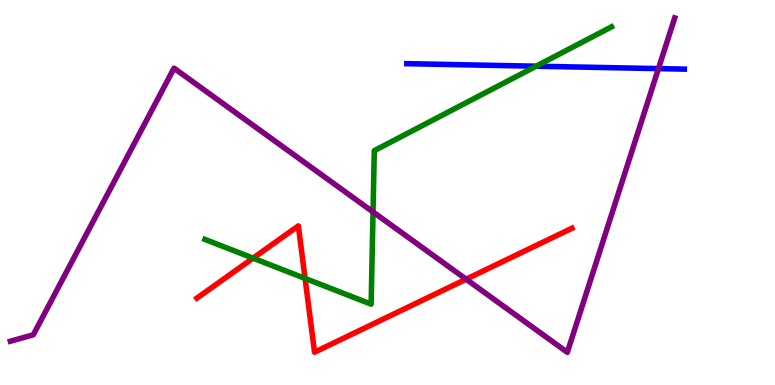[{'lines': ['blue', 'red'], 'intersections': []}, {'lines': ['green', 'red'], 'intersections': [{'x': 3.27, 'y': 3.29}, {'x': 3.94, 'y': 2.77}]}, {'lines': ['purple', 'red'], 'intersections': [{'x': 6.01, 'y': 2.75}]}, {'lines': ['blue', 'green'], 'intersections': [{'x': 6.92, 'y': 8.28}]}, {'lines': ['blue', 'purple'], 'intersections': [{'x': 8.5, 'y': 8.22}]}, {'lines': ['green', 'purple'], 'intersections': [{'x': 4.81, 'y': 4.49}]}]